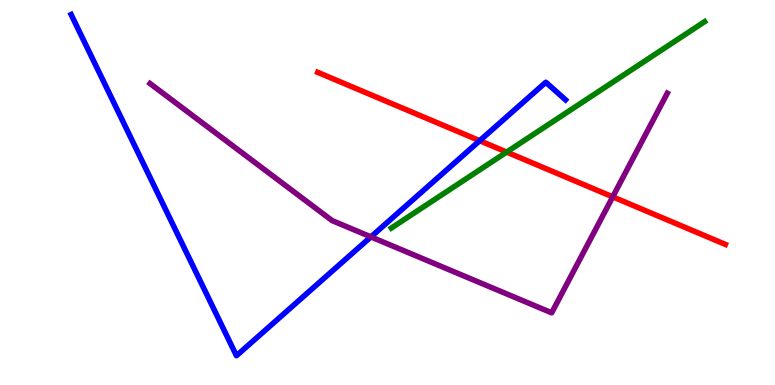[{'lines': ['blue', 'red'], 'intersections': [{'x': 6.19, 'y': 6.35}]}, {'lines': ['green', 'red'], 'intersections': [{'x': 6.54, 'y': 6.05}]}, {'lines': ['purple', 'red'], 'intersections': [{'x': 7.91, 'y': 4.89}]}, {'lines': ['blue', 'green'], 'intersections': []}, {'lines': ['blue', 'purple'], 'intersections': [{'x': 4.79, 'y': 3.85}]}, {'lines': ['green', 'purple'], 'intersections': []}]